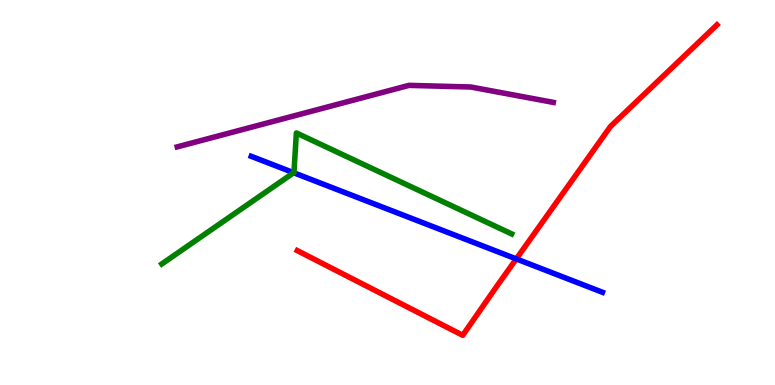[{'lines': ['blue', 'red'], 'intersections': [{'x': 6.66, 'y': 3.28}]}, {'lines': ['green', 'red'], 'intersections': []}, {'lines': ['purple', 'red'], 'intersections': []}, {'lines': ['blue', 'green'], 'intersections': [{'x': 3.79, 'y': 5.51}]}, {'lines': ['blue', 'purple'], 'intersections': []}, {'lines': ['green', 'purple'], 'intersections': []}]